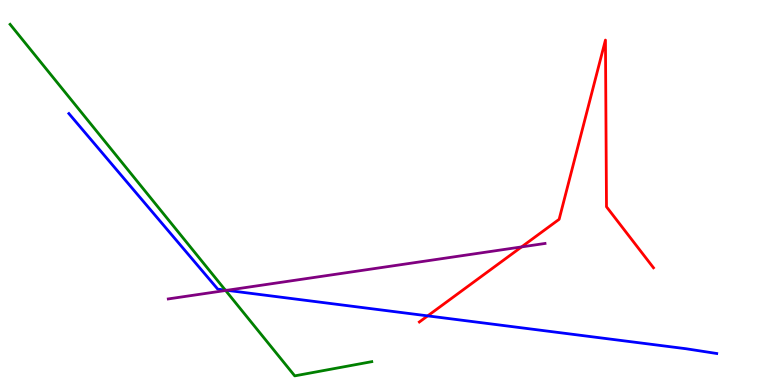[{'lines': ['blue', 'red'], 'intersections': [{'x': 5.52, 'y': 1.8}]}, {'lines': ['green', 'red'], 'intersections': []}, {'lines': ['purple', 'red'], 'intersections': [{'x': 6.73, 'y': 3.59}]}, {'lines': ['blue', 'green'], 'intersections': [{'x': 2.91, 'y': 2.46}]}, {'lines': ['blue', 'purple'], 'intersections': [{'x': 2.93, 'y': 2.46}]}, {'lines': ['green', 'purple'], 'intersections': [{'x': 2.91, 'y': 2.45}]}]